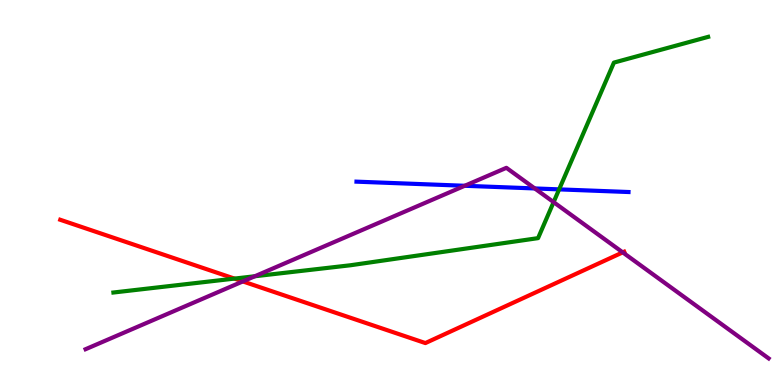[{'lines': ['blue', 'red'], 'intersections': []}, {'lines': ['green', 'red'], 'intersections': [{'x': 3.03, 'y': 2.76}]}, {'lines': ['purple', 'red'], 'intersections': [{'x': 3.13, 'y': 2.69}, {'x': 8.04, 'y': 3.44}]}, {'lines': ['blue', 'green'], 'intersections': [{'x': 7.21, 'y': 5.08}]}, {'lines': ['blue', 'purple'], 'intersections': [{'x': 6.0, 'y': 5.17}, {'x': 6.9, 'y': 5.11}]}, {'lines': ['green', 'purple'], 'intersections': [{'x': 3.29, 'y': 2.82}, {'x': 7.14, 'y': 4.75}]}]